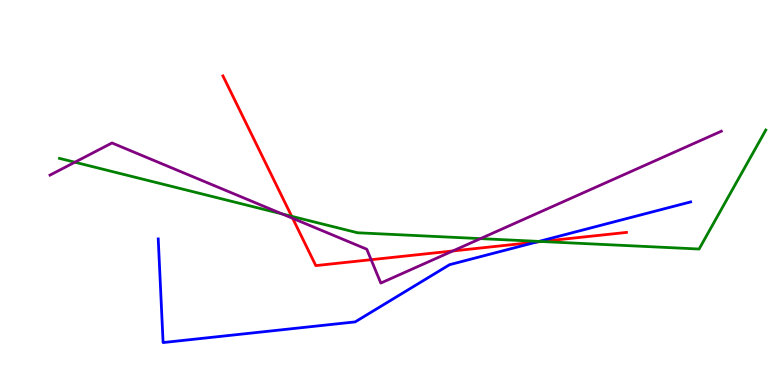[{'lines': ['blue', 'red'], 'intersections': [{'x': 6.92, 'y': 3.71}]}, {'lines': ['green', 'red'], 'intersections': [{'x': 3.76, 'y': 4.38}, {'x': 6.98, 'y': 3.73}]}, {'lines': ['purple', 'red'], 'intersections': [{'x': 3.78, 'y': 4.33}, {'x': 4.79, 'y': 3.25}, {'x': 5.84, 'y': 3.48}]}, {'lines': ['blue', 'green'], 'intersections': [{'x': 6.95, 'y': 3.73}]}, {'lines': ['blue', 'purple'], 'intersections': []}, {'lines': ['green', 'purple'], 'intersections': [{'x': 0.966, 'y': 5.79}, {'x': 3.64, 'y': 4.44}, {'x': 6.2, 'y': 3.8}]}]